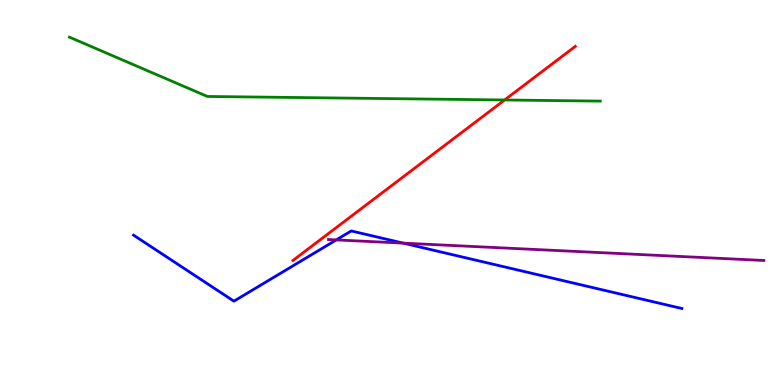[{'lines': ['blue', 'red'], 'intersections': []}, {'lines': ['green', 'red'], 'intersections': [{'x': 6.51, 'y': 7.4}]}, {'lines': ['purple', 'red'], 'intersections': []}, {'lines': ['blue', 'green'], 'intersections': []}, {'lines': ['blue', 'purple'], 'intersections': [{'x': 4.34, 'y': 3.77}, {'x': 5.2, 'y': 3.68}]}, {'lines': ['green', 'purple'], 'intersections': []}]